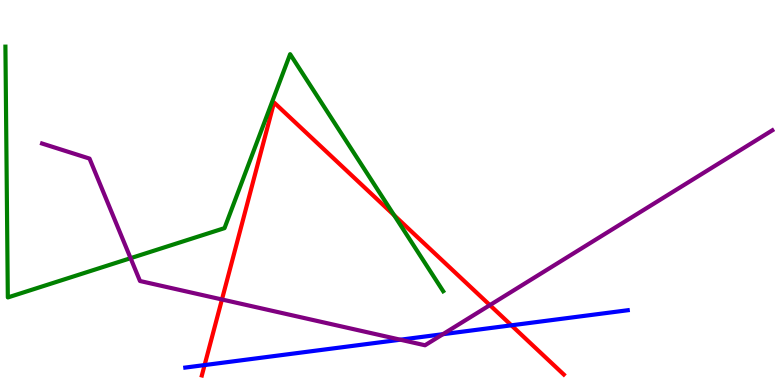[{'lines': ['blue', 'red'], 'intersections': [{'x': 2.64, 'y': 0.518}, {'x': 6.6, 'y': 1.55}]}, {'lines': ['green', 'red'], 'intersections': [{'x': 5.09, 'y': 4.41}]}, {'lines': ['purple', 'red'], 'intersections': [{'x': 2.86, 'y': 2.22}, {'x': 6.32, 'y': 2.07}]}, {'lines': ['blue', 'green'], 'intersections': []}, {'lines': ['blue', 'purple'], 'intersections': [{'x': 5.17, 'y': 1.18}, {'x': 5.71, 'y': 1.32}]}, {'lines': ['green', 'purple'], 'intersections': [{'x': 1.68, 'y': 3.29}]}]